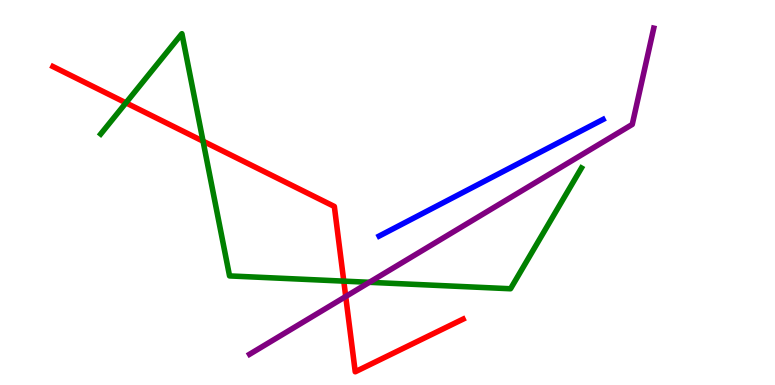[{'lines': ['blue', 'red'], 'intersections': []}, {'lines': ['green', 'red'], 'intersections': [{'x': 1.62, 'y': 7.33}, {'x': 2.62, 'y': 6.33}, {'x': 4.44, 'y': 2.7}]}, {'lines': ['purple', 'red'], 'intersections': [{'x': 4.46, 'y': 2.3}]}, {'lines': ['blue', 'green'], 'intersections': []}, {'lines': ['blue', 'purple'], 'intersections': []}, {'lines': ['green', 'purple'], 'intersections': [{'x': 4.77, 'y': 2.67}]}]